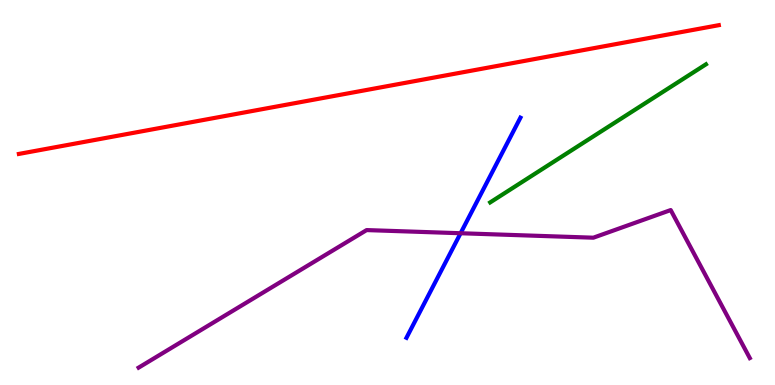[{'lines': ['blue', 'red'], 'intersections': []}, {'lines': ['green', 'red'], 'intersections': []}, {'lines': ['purple', 'red'], 'intersections': []}, {'lines': ['blue', 'green'], 'intersections': []}, {'lines': ['blue', 'purple'], 'intersections': [{'x': 5.94, 'y': 3.94}]}, {'lines': ['green', 'purple'], 'intersections': []}]